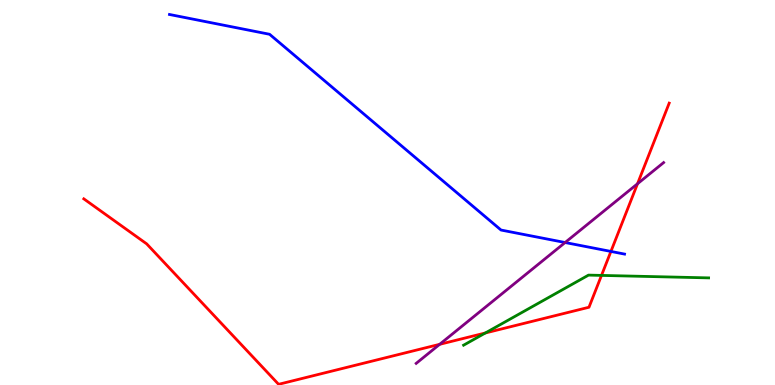[{'lines': ['blue', 'red'], 'intersections': [{'x': 7.88, 'y': 3.47}]}, {'lines': ['green', 'red'], 'intersections': [{'x': 6.26, 'y': 1.35}, {'x': 7.76, 'y': 2.85}]}, {'lines': ['purple', 'red'], 'intersections': [{'x': 5.67, 'y': 1.06}, {'x': 8.23, 'y': 5.23}]}, {'lines': ['blue', 'green'], 'intersections': []}, {'lines': ['blue', 'purple'], 'intersections': [{'x': 7.29, 'y': 3.7}]}, {'lines': ['green', 'purple'], 'intersections': []}]